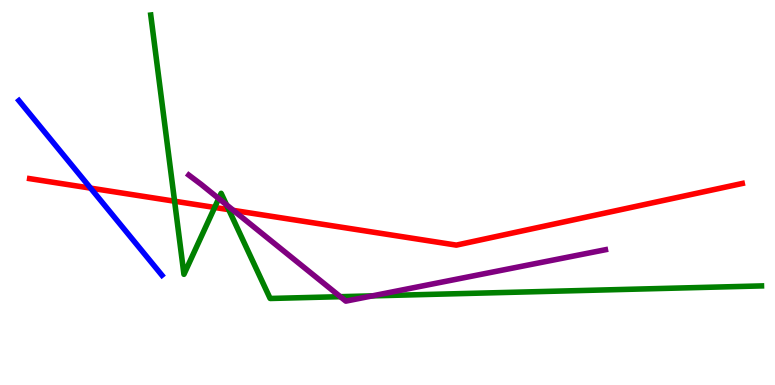[{'lines': ['blue', 'red'], 'intersections': [{'x': 1.17, 'y': 5.11}]}, {'lines': ['green', 'red'], 'intersections': [{'x': 2.25, 'y': 4.77}, {'x': 2.77, 'y': 4.61}, {'x': 2.95, 'y': 4.55}]}, {'lines': ['purple', 'red'], 'intersections': [{'x': 3.01, 'y': 4.54}]}, {'lines': ['blue', 'green'], 'intersections': []}, {'lines': ['blue', 'purple'], 'intersections': []}, {'lines': ['green', 'purple'], 'intersections': [{'x': 2.82, 'y': 4.84}, {'x': 2.92, 'y': 4.68}, {'x': 4.39, 'y': 2.29}, {'x': 4.8, 'y': 2.32}]}]